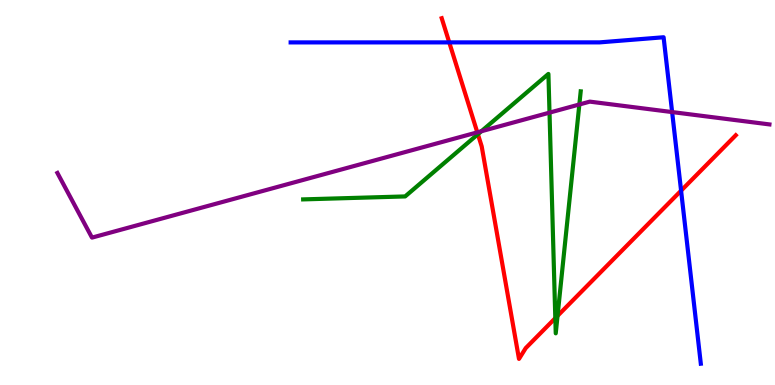[{'lines': ['blue', 'red'], 'intersections': [{'x': 5.8, 'y': 8.9}, {'x': 8.79, 'y': 5.05}]}, {'lines': ['green', 'red'], 'intersections': [{'x': 6.17, 'y': 6.51}, {'x': 7.17, 'y': 1.74}, {'x': 7.19, 'y': 1.8}]}, {'lines': ['purple', 'red'], 'intersections': [{'x': 6.16, 'y': 6.56}]}, {'lines': ['blue', 'green'], 'intersections': []}, {'lines': ['blue', 'purple'], 'intersections': [{'x': 8.67, 'y': 7.09}]}, {'lines': ['green', 'purple'], 'intersections': [{'x': 6.21, 'y': 6.59}, {'x': 7.09, 'y': 7.07}, {'x': 7.48, 'y': 7.29}]}]